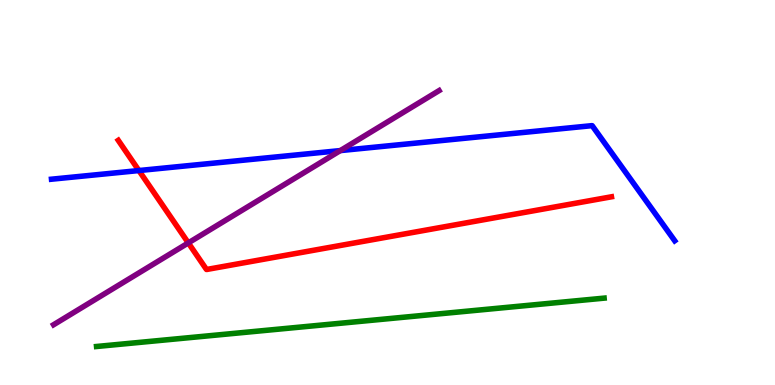[{'lines': ['blue', 'red'], 'intersections': [{'x': 1.79, 'y': 5.57}]}, {'lines': ['green', 'red'], 'intersections': []}, {'lines': ['purple', 'red'], 'intersections': [{'x': 2.43, 'y': 3.69}]}, {'lines': ['blue', 'green'], 'intersections': []}, {'lines': ['blue', 'purple'], 'intersections': [{'x': 4.39, 'y': 6.09}]}, {'lines': ['green', 'purple'], 'intersections': []}]